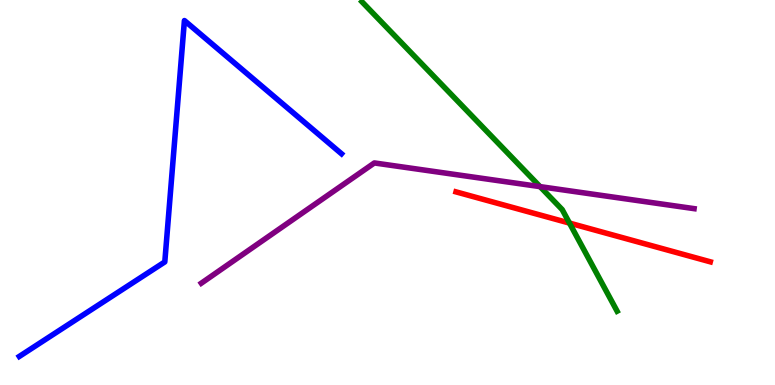[{'lines': ['blue', 'red'], 'intersections': []}, {'lines': ['green', 'red'], 'intersections': [{'x': 7.35, 'y': 4.21}]}, {'lines': ['purple', 'red'], 'intersections': []}, {'lines': ['blue', 'green'], 'intersections': []}, {'lines': ['blue', 'purple'], 'intersections': []}, {'lines': ['green', 'purple'], 'intersections': [{'x': 6.97, 'y': 5.15}]}]